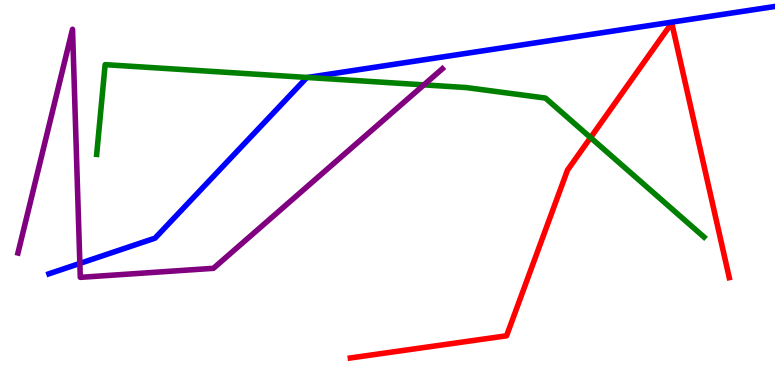[{'lines': ['blue', 'red'], 'intersections': []}, {'lines': ['green', 'red'], 'intersections': [{'x': 7.62, 'y': 6.43}]}, {'lines': ['purple', 'red'], 'intersections': []}, {'lines': ['blue', 'green'], 'intersections': [{'x': 3.97, 'y': 7.99}]}, {'lines': ['blue', 'purple'], 'intersections': [{'x': 1.03, 'y': 3.16}]}, {'lines': ['green', 'purple'], 'intersections': [{'x': 5.47, 'y': 7.8}]}]